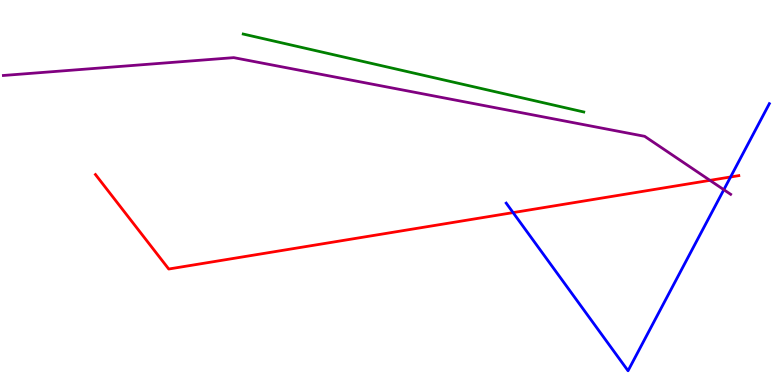[{'lines': ['blue', 'red'], 'intersections': [{'x': 6.62, 'y': 4.48}, {'x': 9.43, 'y': 5.4}]}, {'lines': ['green', 'red'], 'intersections': []}, {'lines': ['purple', 'red'], 'intersections': [{'x': 9.16, 'y': 5.32}]}, {'lines': ['blue', 'green'], 'intersections': []}, {'lines': ['blue', 'purple'], 'intersections': [{'x': 9.34, 'y': 5.07}]}, {'lines': ['green', 'purple'], 'intersections': []}]